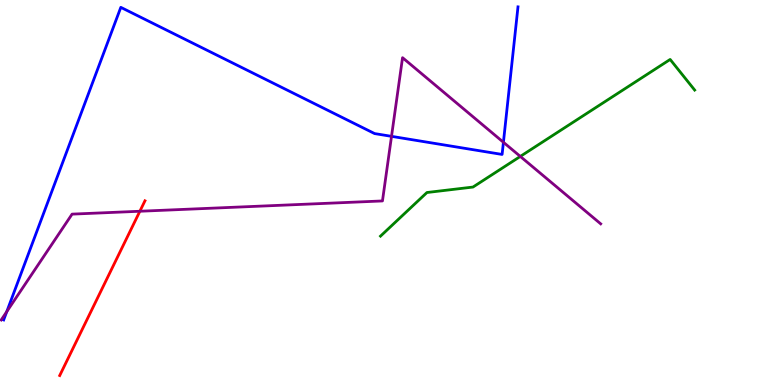[{'lines': ['blue', 'red'], 'intersections': []}, {'lines': ['green', 'red'], 'intersections': []}, {'lines': ['purple', 'red'], 'intersections': [{'x': 1.8, 'y': 4.51}]}, {'lines': ['blue', 'green'], 'intersections': []}, {'lines': ['blue', 'purple'], 'intersections': [{'x': 0.0875, 'y': 1.91}, {'x': 5.05, 'y': 6.46}, {'x': 6.5, 'y': 6.3}]}, {'lines': ['green', 'purple'], 'intersections': [{'x': 6.71, 'y': 5.94}]}]